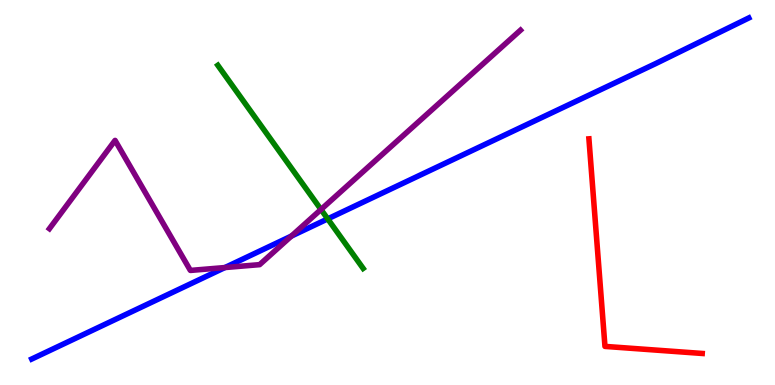[{'lines': ['blue', 'red'], 'intersections': []}, {'lines': ['green', 'red'], 'intersections': []}, {'lines': ['purple', 'red'], 'intersections': []}, {'lines': ['blue', 'green'], 'intersections': [{'x': 4.23, 'y': 4.31}]}, {'lines': ['blue', 'purple'], 'intersections': [{'x': 2.9, 'y': 3.05}, {'x': 3.76, 'y': 3.87}]}, {'lines': ['green', 'purple'], 'intersections': [{'x': 4.14, 'y': 4.56}]}]